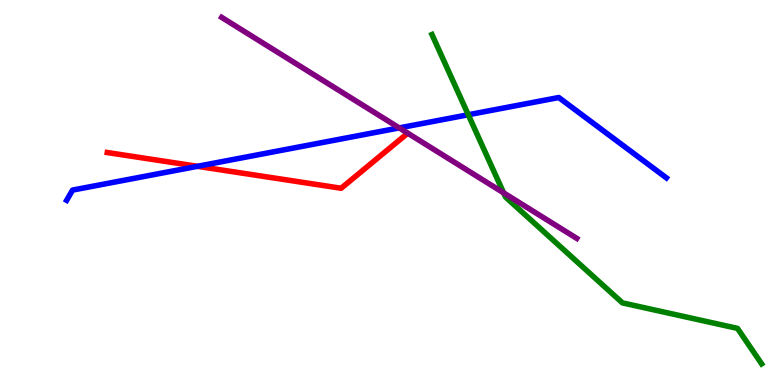[{'lines': ['blue', 'red'], 'intersections': [{'x': 2.55, 'y': 5.68}]}, {'lines': ['green', 'red'], 'intersections': []}, {'lines': ['purple', 'red'], 'intersections': []}, {'lines': ['blue', 'green'], 'intersections': [{'x': 6.04, 'y': 7.02}]}, {'lines': ['blue', 'purple'], 'intersections': [{'x': 5.15, 'y': 6.68}]}, {'lines': ['green', 'purple'], 'intersections': [{'x': 6.5, 'y': 4.99}]}]